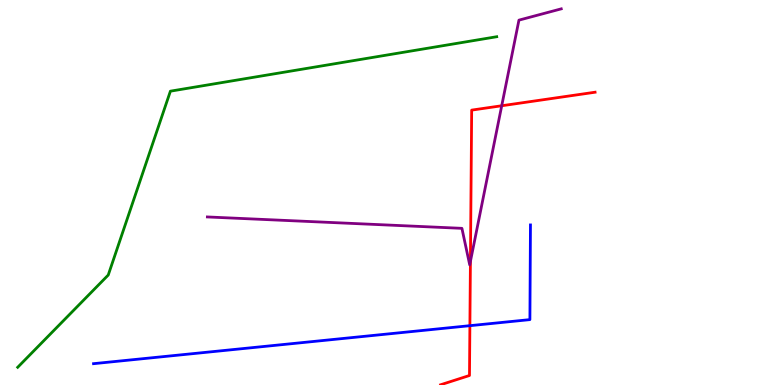[{'lines': ['blue', 'red'], 'intersections': [{'x': 6.06, 'y': 1.54}]}, {'lines': ['green', 'red'], 'intersections': []}, {'lines': ['purple', 'red'], 'intersections': [{'x': 6.07, 'y': 3.21}, {'x': 6.47, 'y': 7.25}]}, {'lines': ['blue', 'green'], 'intersections': []}, {'lines': ['blue', 'purple'], 'intersections': []}, {'lines': ['green', 'purple'], 'intersections': []}]